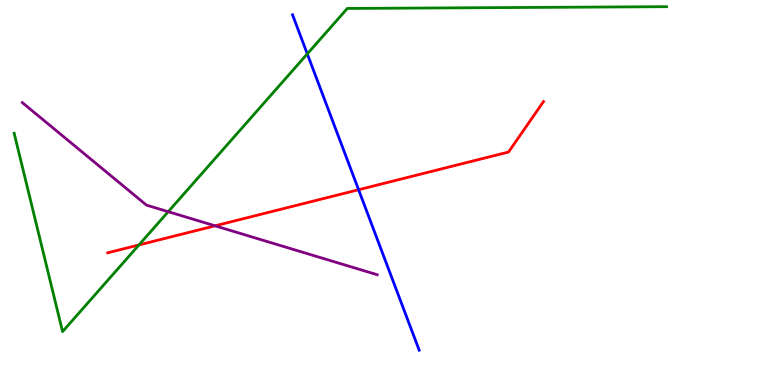[{'lines': ['blue', 'red'], 'intersections': [{'x': 4.63, 'y': 5.07}]}, {'lines': ['green', 'red'], 'intersections': [{'x': 1.79, 'y': 3.64}]}, {'lines': ['purple', 'red'], 'intersections': [{'x': 2.77, 'y': 4.13}]}, {'lines': ['blue', 'green'], 'intersections': [{'x': 3.97, 'y': 8.6}]}, {'lines': ['blue', 'purple'], 'intersections': []}, {'lines': ['green', 'purple'], 'intersections': [{'x': 2.17, 'y': 4.5}]}]